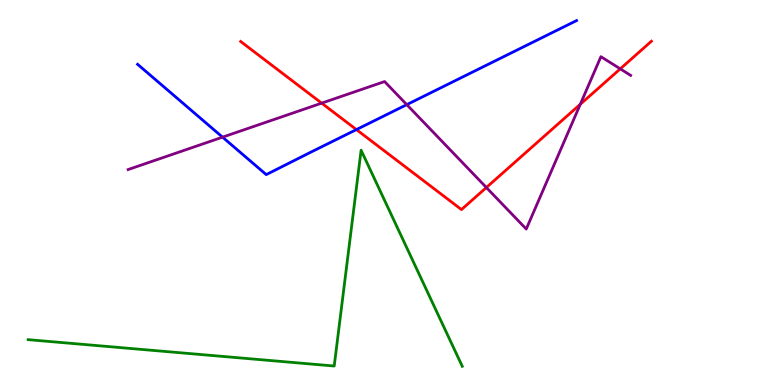[{'lines': ['blue', 'red'], 'intersections': [{'x': 4.6, 'y': 6.63}]}, {'lines': ['green', 'red'], 'intersections': []}, {'lines': ['purple', 'red'], 'intersections': [{'x': 4.15, 'y': 7.32}, {'x': 6.28, 'y': 5.13}, {'x': 7.49, 'y': 7.29}, {'x': 8.0, 'y': 8.21}]}, {'lines': ['blue', 'green'], 'intersections': []}, {'lines': ['blue', 'purple'], 'intersections': [{'x': 2.87, 'y': 6.44}, {'x': 5.25, 'y': 7.28}]}, {'lines': ['green', 'purple'], 'intersections': []}]